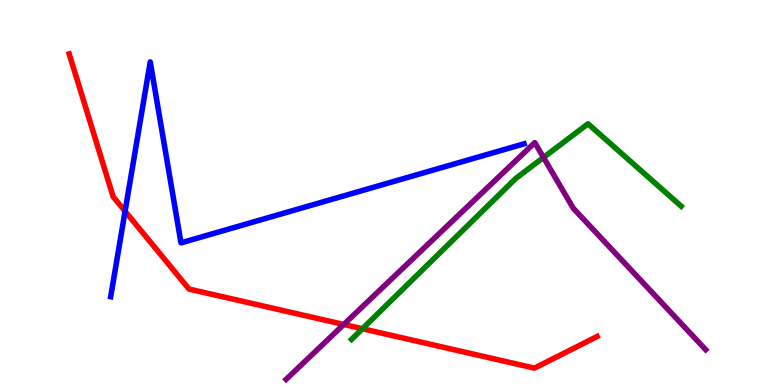[{'lines': ['blue', 'red'], 'intersections': [{'x': 1.61, 'y': 4.51}]}, {'lines': ['green', 'red'], 'intersections': [{'x': 4.68, 'y': 1.46}]}, {'lines': ['purple', 'red'], 'intersections': [{'x': 4.44, 'y': 1.57}]}, {'lines': ['blue', 'green'], 'intersections': []}, {'lines': ['blue', 'purple'], 'intersections': []}, {'lines': ['green', 'purple'], 'intersections': [{'x': 7.01, 'y': 5.91}]}]